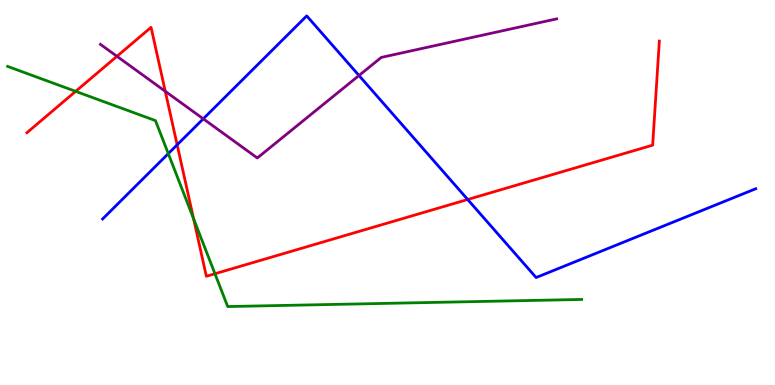[{'lines': ['blue', 'red'], 'intersections': [{'x': 2.29, 'y': 6.24}, {'x': 6.03, 'y': 4.82}]}, {'lines': ['green', 'red'], 'intersections': [{'x': 0.976, 'y': 7.63}, {'x': 2.5, 'y': 4.32}, {'x': 2.77, 'y': 2.89}]}, {'lines': ['purple', 'red'], 'intersections': [{'x': 1.51, 'y': 8.54}, {'x': 2.13, 'y': 7.63}]}, {'lines': ['blue', 'green'], 'intersections': [{'x': 2.17, 'y': 6.01}]}, {'lines': ['blue', 'purple'], 'intersections': [{'x': 2.62, 'y': 6.91}, {'x': 4.63, 'y': 8.04}]}, {'lines': ['green', 'purple'], 'intersections': []}]